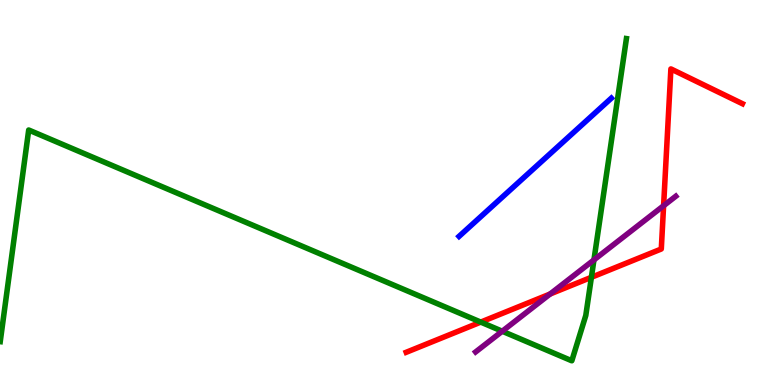[{'lines': ['blue', 'red'], 'intersections': []}, {'lines': ['green', 'red'], 'intersections': [{'x': 6.2, 'y': 1.63}, {'x': 7.63, 'y': 2.8}]}, {'lines': ['purple', 'red'], 'intersections': [{'x': 7.1, 'y': 2.36}, {'x': 8.56, 'y': 4.66}]}, {'lines': ['blue', 'green'], 'intersections': []}, {'lines': ['blue', 'purple'], 'intersections': []}, {'lines': ['green', 'purple'], 'intersections': [{'x': 6.48, 'y': 1.4}, {'x': 7.66, 'y': 3.25}]}]